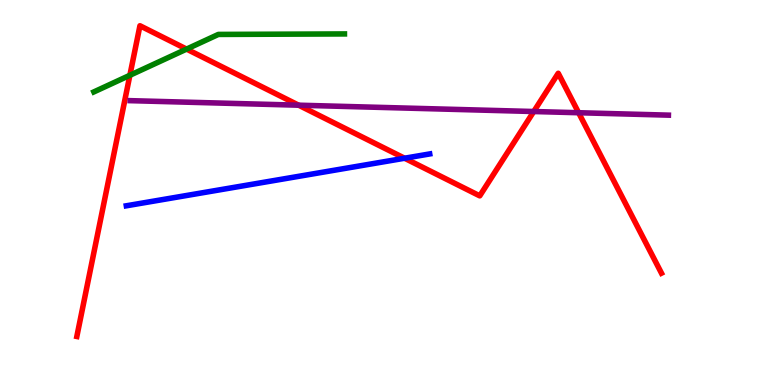[{'lines': ['blue', 'red'], 'intersections': [{'x': 5.22, 'y': 5.89}]}, {'lines': ['green', 'red'], 'intersections': [{'x': 1.68, 'y': 8.04}, {'x': 2.41, 'y': 8.72}]}, {'lines': ['purple', 'red'], 'intersections': [{'x': 3.85, 'y': 7.27}, {'x': 6.89, 'y': 7.1}, {'x': 7.47, 'y': 7.07}]}, {'lines': ['blue', 'green'], 'intersections': []}, {'lines': ['blue', 'purple'], 'intersections': []}, {'lines': ['green', 'purple'], 'intersections': []}]